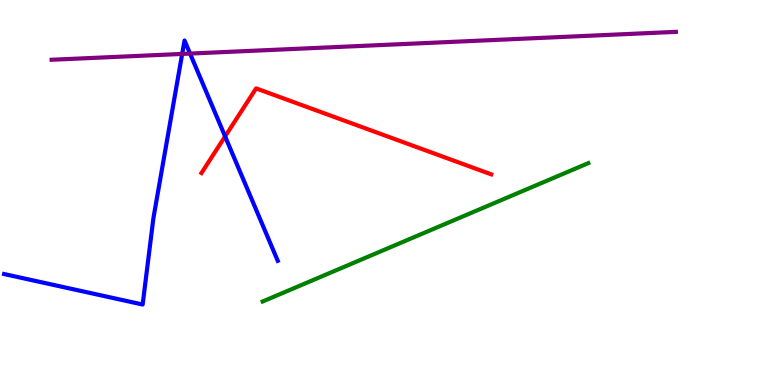[{'lines': ['blue', 'red'], 'intersections': [{'x': 2.9, 'y': 6.46}]}, {'lines': ['green', 'red'], 'intersections': []}, {'lines': ['purple', 'red'], 'intersections': []}, {'lines': ['blue', 'green'], 'intersections': []}, {'lines': ['blue', 'purple'], 'intersections': [{'x': 2.35, 'y': 8.6}, {'x': 2.45, 'y': 8.61}]}, {'lines': ['green', 'purple'], 'intersections': []}]